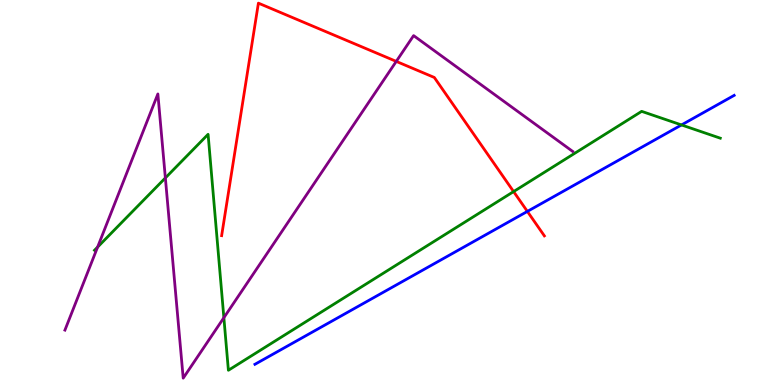[{'lines': ['blue', 'red'], 'intersections': [{'x': 6.8, 'y': 4.51}]}, {'lines': ['green', 'red'], 'intersections': [{'x': 6.63, 'y': 5.02}]}, {'lines': ['purple', 'red'], 'intersections': [{'x': 5.11, 'y': 8.41}]}, {'lines': ['blue', 'green'], 'intersections': [{'x': 8.79, 'y': 6.75}]}, {'lines': ['blue', 'purple'], 'intersections': []}, {'lines': ['green', 'purple'], 'intersections': [{'x': 1.26, 'y': 3.58}, {'x': 2.13, 'y': 5.38}, {'x': 2.89, 'y': 1.75}]}]